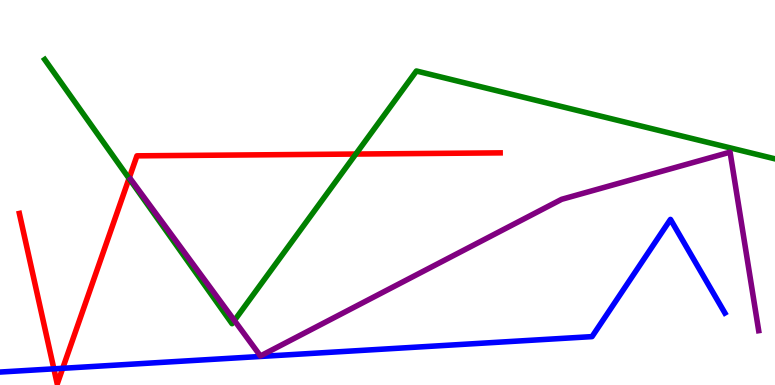[{'lines': ['blue', 'red'], 'intersections': [{'x': 0.695, 'y': 0.42}, {'x': 0.809, 'y': 0.434}]}, {'lines': ['green', 'red'], 'intersections': [{'x': 1.67, 'y': 5.37}, {'x': 4.59, 'y': 6.0}]}, {'lines': ['purple', 'red'], 'intersections': []}, {'lines': ['blue', 'green'], 'intersections': []}, {'lines': ['blue', 'purple'], 'intersections': []}, {'lines': ['green', 'purple'], 'intersections': [{'x': 3.02, 'y': 1.68}]}]